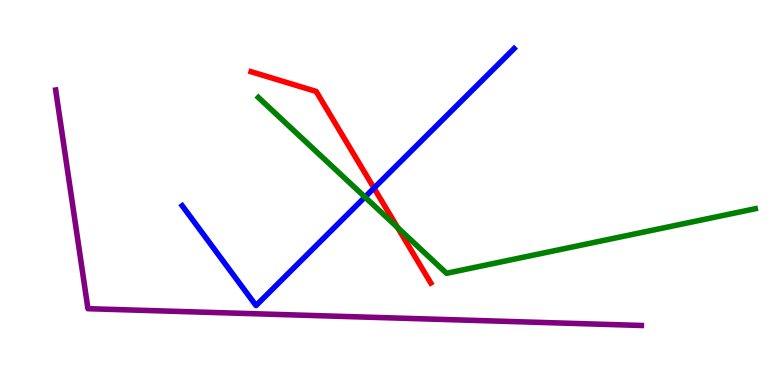[{'lines': ['blue', 'red'], 'intersections': [{'x': 4.83, 'y': 5.11}]}, {'lines': ['green', 'red'], 'intersections': [{'x': 5.13, 'y': 4.09}]}, {'lines': ['purple', 'red'], 'intersections': []}, {'lines': ['blue', 'green'], 'intersections': [{'x': 4.71, 'y': 4.88}]}, {'lines': ['blue', 'purple'], 'intersections': []}, {'lines': ['green', 'purple'], 'intersections': []}]